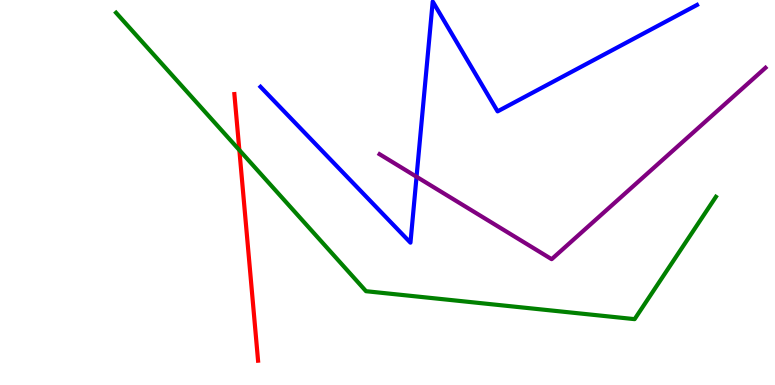[{'lines': ['blue', 'red'], 'intersections': []}, {'lines': ['green', 'red'], 'intersections': [{'x': 3.09, 'y': 6.1}]}, {'lines': ['purple', 'red'], 'intersections': []}, {'lines': ['blue', 'green'], 'intersections': []}, {'lines': ['blue', 'purple'], 'intersections': [{'x': 5.37, 'y': 5.41}]}, {'lines': ['green', 'purple'], 'intersections': []}]